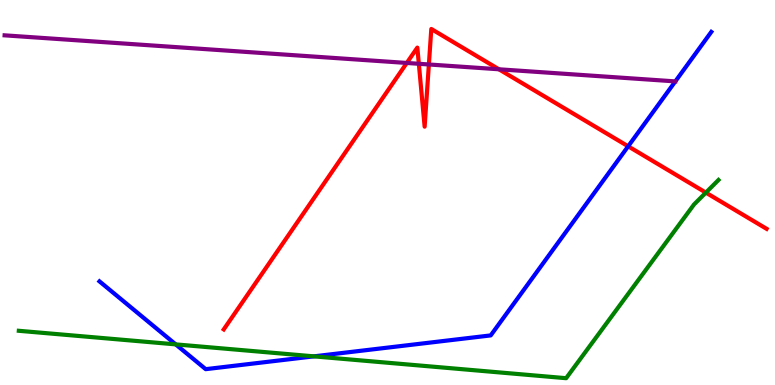[{'lines': ['blue', 'red'], 'intersections': [{'x': 8.11, 'y': 6.2}]}, {'lines': ['green', 'red'], 'intersections': [{'x': 9.11, 'y': 5.0}]}, {'lines': ['purple', 'red'], 'intersections': [{'x': 5.25, 'y': 8.36}, {'x': 5.4, 'y': 8.34}, {'x': 5.53, 'y': 8.33}, {'x': 6.44, 'y': 8.2}]}, {'lines': ['blue', 'green'], 'intersections': [{'x': 2.27, 'y': 1.06}, {'x': 4.05, 'y': 0.744}]}, {'lines': ['blue', 'purple'], 'intersections': []}, {'lines': ['green', 'purple'], 'intersections': []}]